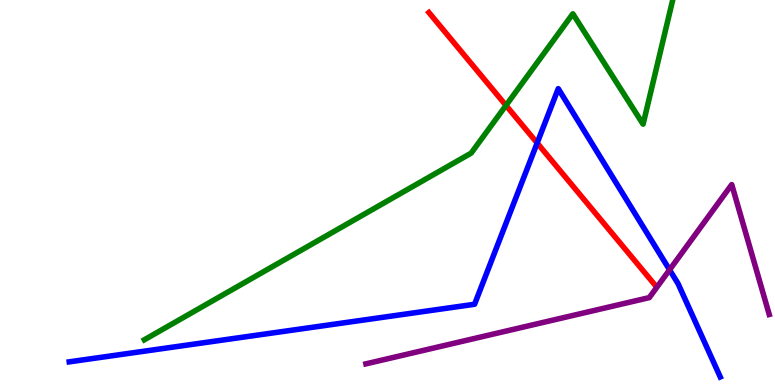[{'lines': ['blue', 'red'], 'intersections': [{'x': 6.93, 'y': 6.29}]}, {'lines': ['green', 'red'], 'intersections': [{'x': 6.53, 'y': 7.26}]}, {'lines': ['purple', 'red'], 'intersections': []}, {'lines': ['blue', 'green'], 'intersections': []}, {'lines': ['blue', 'purple'], 'intersections': [{'x': 8.64, 'y': 2.99}]}, {'lines': ['green', 'purple'], 'intersections': []}]